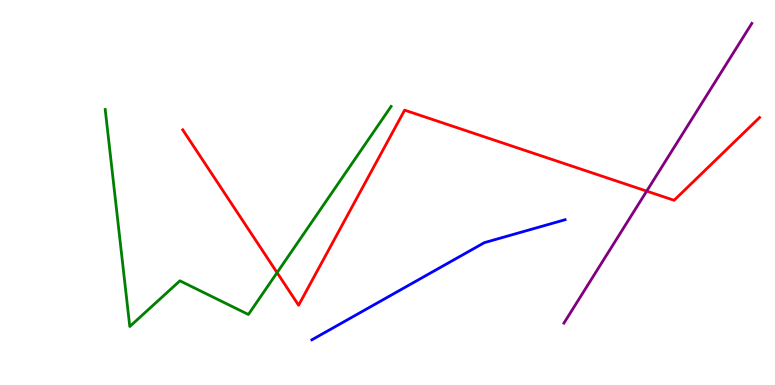[{'lines': ['blue', 'red'], 'intersections': []}, {'lines': ['green', 'red'], 'intersections': [{'x': 3.58, 'y': 2.92}]}, {'lines': ['purple', 'red'], 'intersections': [{'x': 8.34, 'y': 5.04}]}, {'lines': ['blue', 'green'], 'intersections': []}, {'lines': ['blue', 'purple'], 'intersections': []}, {'lines': ['green', 'purple'], 'intersections': []}]